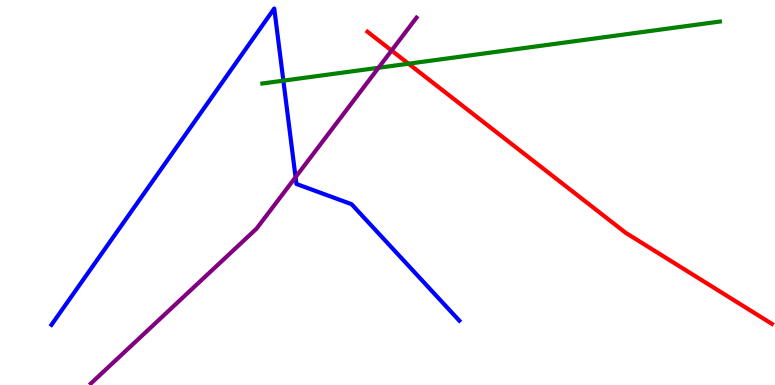[{'lines': ['blue', 'red'], 'intersections': []}, {'lines': ['green', 'red'], 'intersections': [{'x': 5.27, 'y': 8.35}]}, {'lines': ['purple', 'red'], 'intersections': [{'x': 5.05, 'y': 8.69}]}, {'lines': ['blue', 'green'], 'intersections': [{'x': 3.66, 'y': 7.91}]}, {'lines': ['blue', 'purple'], 'intersections': [{'x': 3.81, 'y': 5.4}]}, {'lines': ['green', 'purple'], 'intersections': [{'x': 4.88, 'y': 8.24}]}]